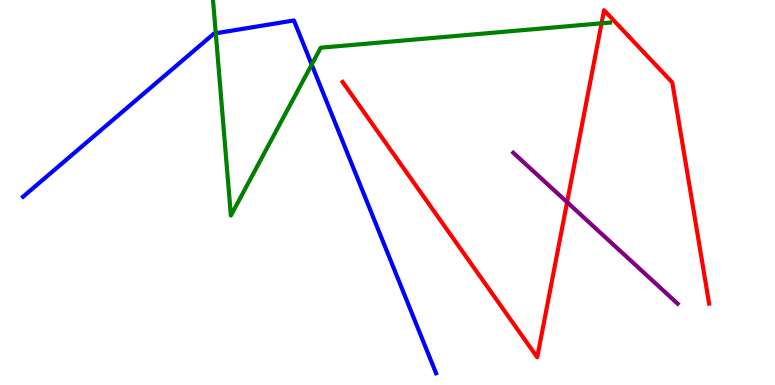[{'lines': ['blue', 'red'], 'intersections': []}, {'lines': ['green', 'red'], 'intersections': [{'x': 7.76, 'y': 9.39}]}, {'lines': ['purple', 'red'], 'intersections': [{'x': 7.32, 'y': 4.75}]}, {'lines': ['blue', 'green'], 'intersections': [{'x': 2.78, 'y': 9.14}, {'x': 4.02, 'y': 8.32}]}, {'lines': ['blue', 'purple'], 'intersections': []}, {'lines': ['green', 'purple'], 'intersections': []}]